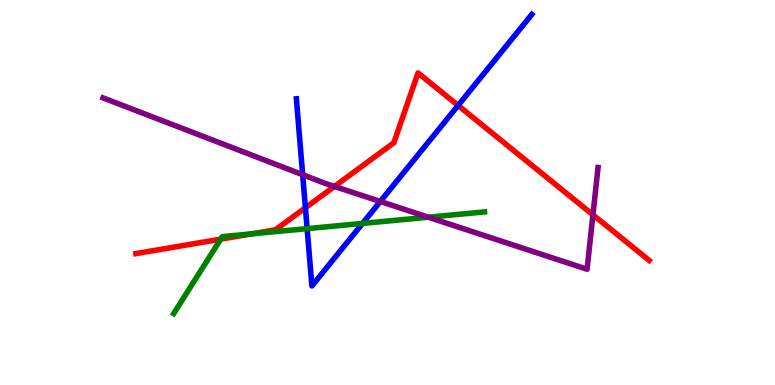[{'lines': ['blue', 'red'], 'intersections': [{'x': 3.94, 'y': 4.6}, {'x': 5.91, 'y': 7.26}]}, {'lines': ['green', 'red'], 'intersections': [{'x': 2.85, 'y': 3.79}, {'x': 3.25, 'y': 3.93}]}, {'lines': ['purple', 'red'], 'intersections': [{'x': 4.32, 'y': 5.16}, {'x': 7.65, 'y': 4.42}]}, {'lines': ['blue', 'green'], 'intersections': [{'x': 3.96, 'y': 4.06}, {'x': 4.68, 'y': 4.2}]}, {'lines': ['blue', 'purple'], 'intersections': [{'x': 3.91, 'y': 5.46}, {'x': 4.91, 'y': 4.77}]}, {'lines': ['green', 'purple'], 'intersections': [{'x': 5.53, 'y': 4.36}]}]